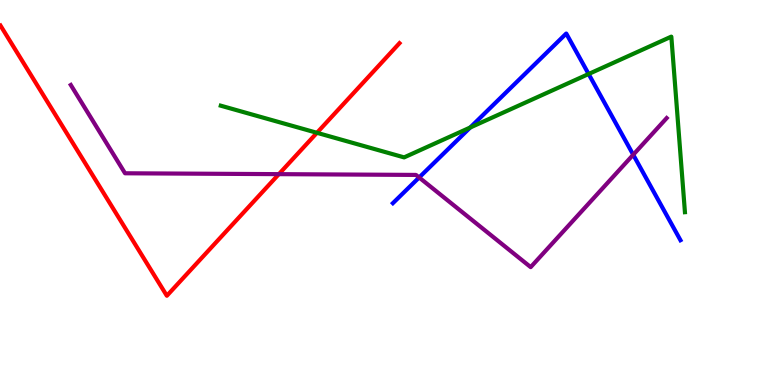[{'lines': ['blue', 'red'], 'intersections': []}, {'lines': ['green', 'red'], 'intersections': [{'x': 4.09, 'y': 6.55}]}, {'lines': ['purple', 'red'], 'intersections': [{'x': 3.6, 'y': 5.48}]}, {'lines': ['blue', 'green'], 'intersections': [{'x': 6.07, 'y': 6.69}, {'x': 7.6, 'y': 8.08}]}, {'lines': ['blue', 'purple'], 'intersections': [{'x': 5.41, 'y': 5.39}, {'x': 8.17, 'y': 5.98}]}, {'lines': ['green', 'purple'], 'intersections': []}]